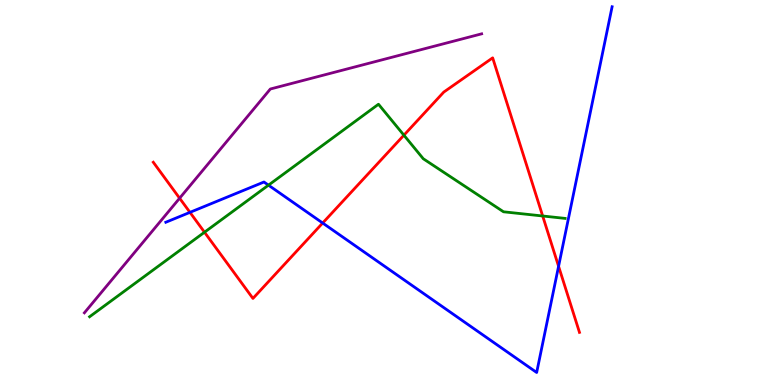[{'lines': ['blue', 'red'], 'intersections': [{'x': 2.45, 'y': 4.48}, {'x': 4.16, 'y': 4.21}, {'x': 7.21, 'y': 3.08}]}, {'lines': ['green', 'red'], 'intersections': [{'x': 2.64, 'y': 3.97}, {'x': 5.21, 'y': 6.49}, {'x': 7.0, 'y': 4.39}]}, {'lines': ['purple', 'red'], 'intersections': [{'x': 2.32, 'y': 4.85}]}, {'lines': ['blue', 'green'], 'intersections': [{'x': 3.46, 'y': 5.19}]}, {'lines': ['blue', 'purple'], 'intersections': []}, {'lines': ['green', 'purple'], 'intersections': []}]